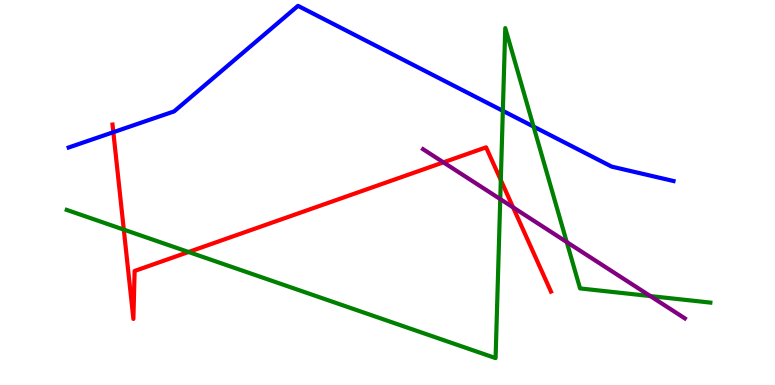[{'lines': ['blue', 'red'], 'intersections': [{'x': 1.46, 'y': 6.57}]}, {'lines': ['green', 'red'], 'intersections': [{'x': 1.6, 'y': 4.04}, {'x': 2.43, 'y': 3.45}, {'x': 6.46, 'y': 5.32}]}, {'lines': ['purple', 'red'], 'intersections': [{'x': 5.72, 'y': 5.78}, {'x': 6.62, 'y': 4.61}]}, {'lines': ['blue', 'green'], 'intersections': [{'x': 6.49, 'y': 7.12}, {'x': 6.88, 'y': 6.71}]}, {'lines': ['blue', 'purple'], 'intersections': []}, {'lines': ['green', 'purple'], 'intersections': [{'x': 6.45, 'y': 4.83}, {'x': 7.31, 'y': 3.71}, {'x': 8.39, 'y': 2.31}]}]